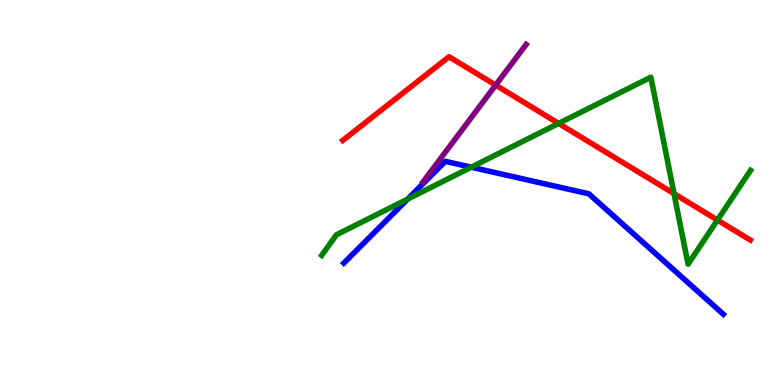[{'lines': ['blue', 'red'], 'intersections': []}, {'lines': ['green', 'red'], 'intersections': [{'x': 7.21, 'y': 6.79}, {'x': 8.7, 'y': 4.97}, {'x': 9.26, 'y': 4.28}]}, {'lines': ['purple', 'red'], 'intersections': [{'x': 6.4, 'y': 7.79}]}, {'lines': ['blue', 'green'], 'intersections': [{'x': 5.26, 'y': 4.83}, {'x': 6.08, 'y': 5.66}]}, {'lines': ['blue', 'purple'], 'intersections': []}, {'lines': ['green', 'purple'], 'intersections': []}]